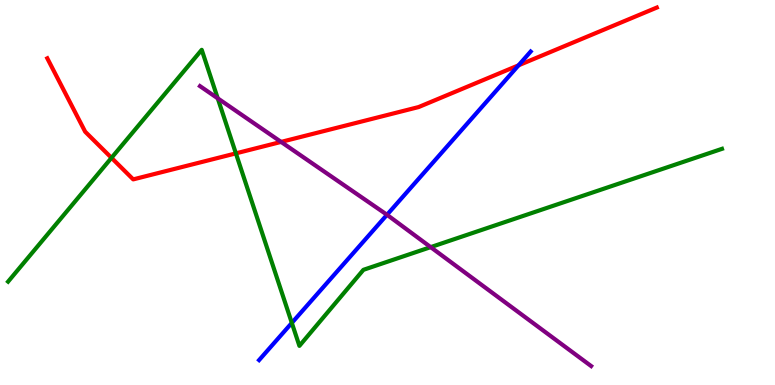[{'lines': ['blue', 'red'], 'intersections': [{'x': 6.69, 'y': 8.3}]}, {'lines': ['green', 'red'], 'intersections': [{'x': 1.44, 'y': 5.9}, {'x': 3.04, 'y': 6.02}]}, {'lines': ['purple', 'red'], 'intersections': [{'x': 3.63, 'y': 6.31}]}, {'lines': ['blue', 'green'], 'intersections': [{'x': 3.77, 'y': 1.61}]}, {'lines': ['blue', 'purple'], 'intersections': [{'x': 4.99, 'y': 4.42}]}, {'lines': ['green', 'purple'], 'intersections': [{'x': 2.81, 'y': 7.45}, {'x': 5.56, 'y': 3.58}]}]